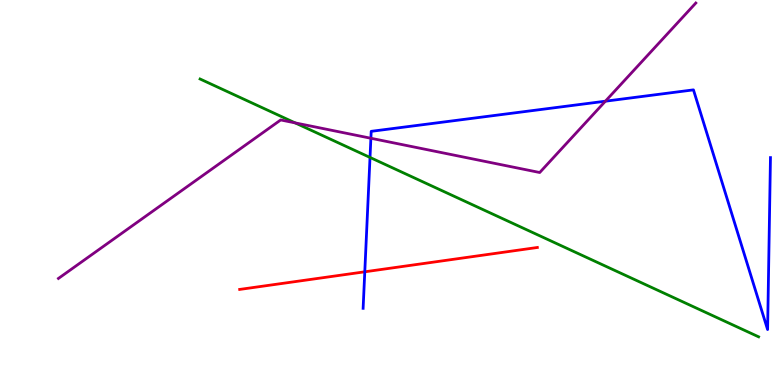[{'lines': ['blue', 'red'], 'intersections': [{'x': 4.71, 'y': 2.94}]}, {'lines': ['green', 'red'], 'intersections': []}, {'lines': ['purple', 'red'], 'intersections': []}, {'lines': ['blue', 'green'], 'intersections': [{'x': 4.77, 'y': 5.91}]}, {'lines': ['blue', 'purple'], 'intersections': [{'x': 4.79, 'y': 6.41}, {'x': 7.81, 'y': 7.37}]}, {'lines': ['green', 'purple'], 'intersections': [{'x': 3.81, 'y': 6.81}]}]